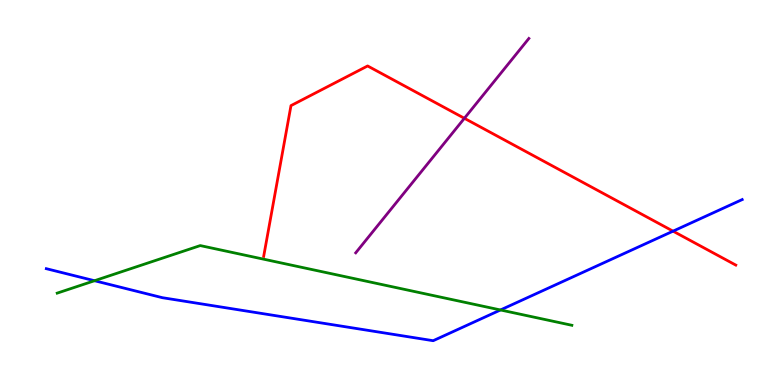[{'lines': ['blue', 'red'], 'intersections': [{'x': 8.68, 'y': 4.0}]}, {'lines': ['green', 'red'], 'intersections': []}, {'lines': ['purple', 'red'], 'intersections': [{'x': 5.99, 'y': 6.93}]}, {'lines': ['blue', 'green'], 'intersections': [{'x': 1.22, 'y': 2.71}, {'x': 6.46, 'y': 1.95}]}, {'lines': ['blue', 'purple'], 'intersections': []}, {'lines': ['green', 'purple'], 'intersections': []}]